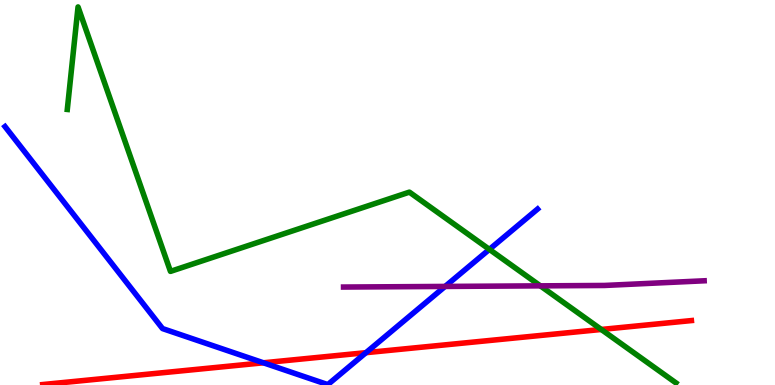[{'lines': ['blue', 'red'], 'intersections': [{'x': 3.4, 'y': 0.577}, {'x': 4.72, 'y': 0.84}]}, {'lines': ['green', 'red'], 'intersections': [{'x': 7.76, 'y': 1.44}]}, {'lines': ['purple', 'red'], 'intersections': []}, {'lines': ['blue', 'green'], 'intersections': [{'x': 6.31, 'y': 3.52}]}, {'lines': ['blue', 'purple'], 'intersections': [{'x': 5.74, 'y': 2.56}]}, {'lines': ['green', 'purple'], 'intersections': [{'x': 6.97, 'y': 2.58}]}]